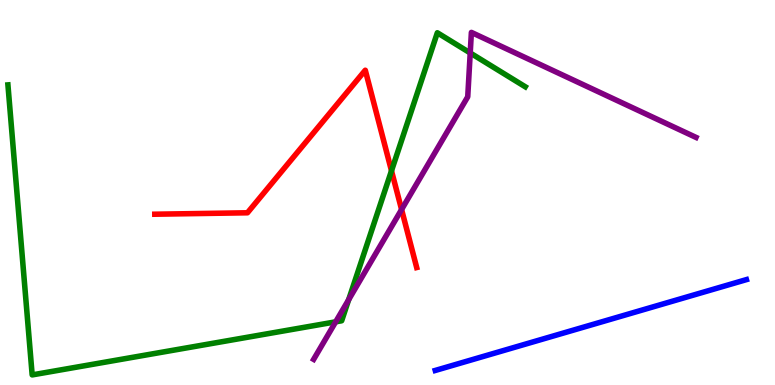[{'lines': ['blue', 'red'], 'intersections': []}, {'lines': ['green', 'red'], 'intersections': [{'x': 5.05, 'y': 5.56}]}, {'lines': ['purple', 'red'], 'intersections': [{'x': 5.18, 'y': 4.56}]}, {'lines': ['blue', 'green'], 'intersections': []}, {'lines': ['blue', 'purple'], 'intersections': []}, {'lines': ['green', 'purple'], 'intersections': [{'x': 4.33, 'y': 1.64}, {'x': 4.5, 'y': 2.22}, {'x': 6.07, 'y': 8.62}]}]